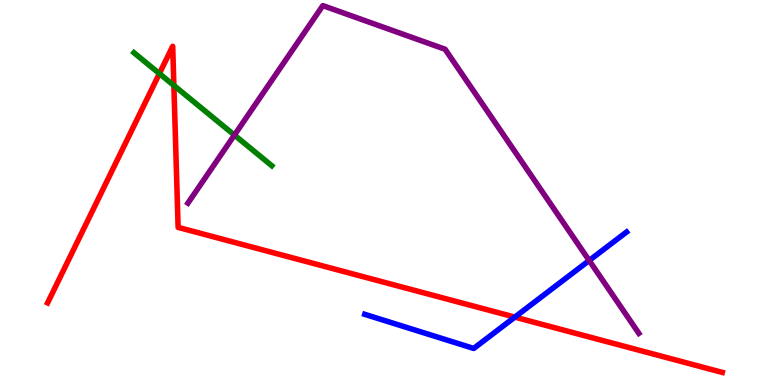[{'lines': ['blue', 'red'], 'intersections': [{'x': 6.64, 'y': 1.76}]}, {'lines': ['green', 'red'], 'intersections': [{'x': 2.06, 'y': 8.09}, {'x': 2.24, 'y': 7.78}]}, {'lines': ['purple', 'red'], 'intersections': []}, {'lines': ['blue', 'green'], 'intersections': []}, {'lines': ['blue', 'purple'], 'intersections': [{'x': 7.6, 'y': 3.23}]}, {'lines': ['green', 'purple'], 'intersections': [{'x': 3.02, 'y': 6.49}]}]